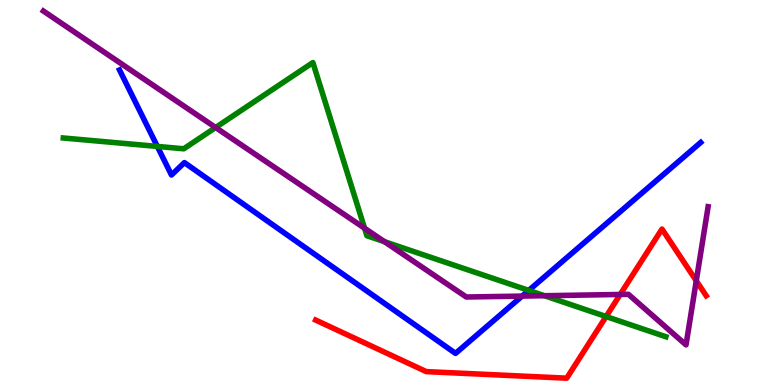[{'lines': ['blue', 'red'], 'intersections': []}, {'lines': ['green', 'red'], 'intersections': [{'x': 7.82, 'y': 1.78}]}, {'lines': ['purple', 'red'], 'intersections': [{'x': 8.0, 'y': 2.35}, {'x': 8.98, 'y': 2.71}]}, {'lines': ['blue', 'green'], 'intersections': [{'x': 2.03, 'y': 6.2}, {'x': 6.82, 'y': 2.46}]}, {'lines': ['blue', 'purple'], 'intersections': [{'x': 6.74, 'y': 2.31}]}, {'lines': ['green', 'purple'], 'intersections': [{'x': 2.78, 'y': 6.69}, {'x': 4.7, 'y': 4.07}, {'x': 4.96, 'y': 3.72}, {'x': 7.03, 'y': 2.32}]}]